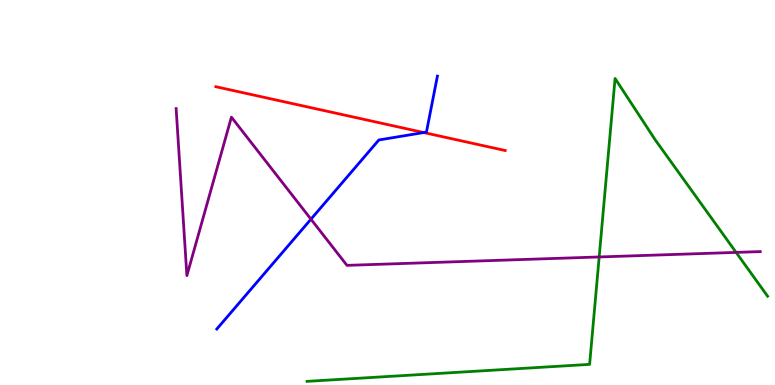[{'lines': ['blue', 'red'], 'intersections': [{'x': 5.47, 'y': 6.56}]}, {'lines': ['green', 'red'], 'intersections': []}, {'lines': ['purple', 'red'], 'intersections': []}, {'lines': ['blue', 'green'], 'intersections': []}, {'lines': ['blue', 'purple'], 'intersections': [{'x': 4.01, 'y': 4.31}]}, {'lines': ['green', 'purple'], 'intersections': [{'x': 7.73, 'y': 3.33}, {'x': 9.5, 'y': 3.44}]}]